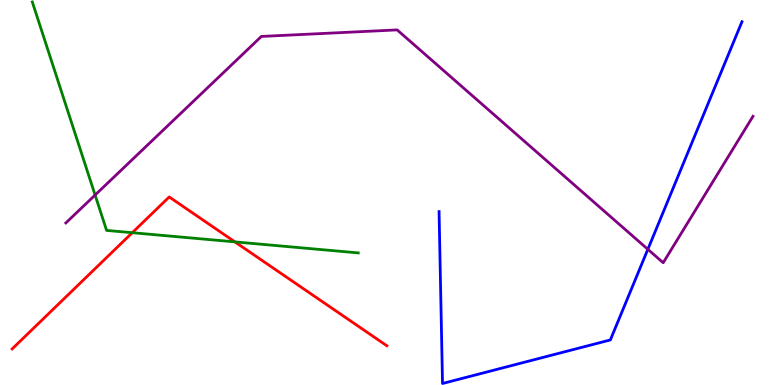[{'lines': ['blue', 'red'], 'intersections': []}, {'lines': ['green', 'red'], 'intersections': [{'x': 1.71, 'y': 3.96}, {'x': 3.03, 'y': 3.72}]}, {'lines': ['purple', 'red'], 'intersections': []}, {'lines': ['blue', 'green'], 'intersections': []}, {'lines': ['blue', 'purple'], 'intersections': [{'x': 8.36, 'y': 3.52}]}, {'lines': ['green', 'purple'], 'intersections': [{'x': 1.23, 'y': 4.93}]}]